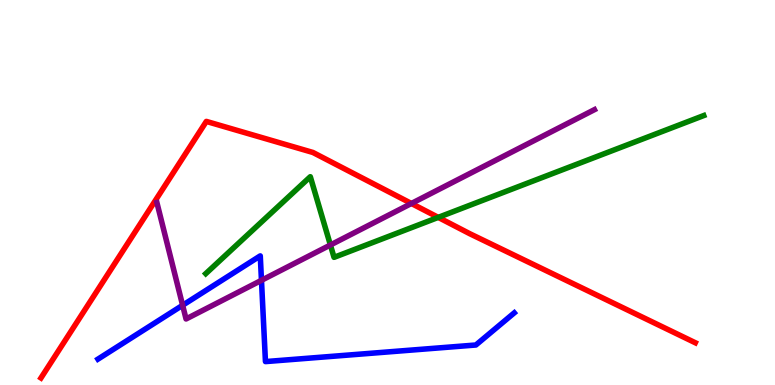[{'lines': ['blue', 'red'], 'intersections': []}, {'lines': ['green', 'red'], 'intersections': [{'x': 5.65, 'y': 4.35}]}, {'lines': ['purple', 'red'], 'intersections': [{'x': 5.31, 'y': 4.71}]}, {'lines': ['blue', 'green'], 'intersections': []}, {'lines': ['blue', 'purple'], 'intersections': [{'x': 2.36, 'y': 2.07}, {'x': 3.37, 'y': 2.72}]}, {'lines': ['green', 'purple'], 'intersections': [{'x': 4.26, 'y': 3.64}]}]